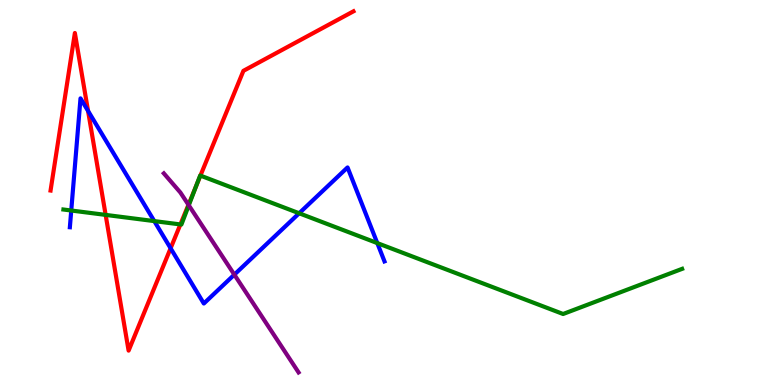[{'lines': ['blue', 'red'], 'intersections': [{'x': 1.14, 'y': 7.12}, {'x': 2.2, 'y': 3.55}]}, {'lines': ['green', 'red'], 'intersections': [{'x': 1.36, 'y': 4.42}, {'x': 2.33, 'y': 4.17}, {'x': 2.53, 'y': 5.17}, {'x': 2.59, 'y': 5.44}]}, {'lines': ['purple', 'red'], 'intersections': [{'x': 2.43, 'y': 4.68}]}, {'lines': ['blue', 'green'], 'intersections': [{'x': 0.919, 'y': 4.53}, {'x': 1.99, 'y': 4.26}, {'x': 3.86, 'y': 4.46}, {'x': 4.87, 'y': 3.69}]}, {'lines': ['blue', 'purple'], 'intersections': [{'x': 3.02, 'y': 2.87}]}, {'lines': ['green', 'purple'], 'intersections': [{'x': 2.44, 'y': 4.67}]}]